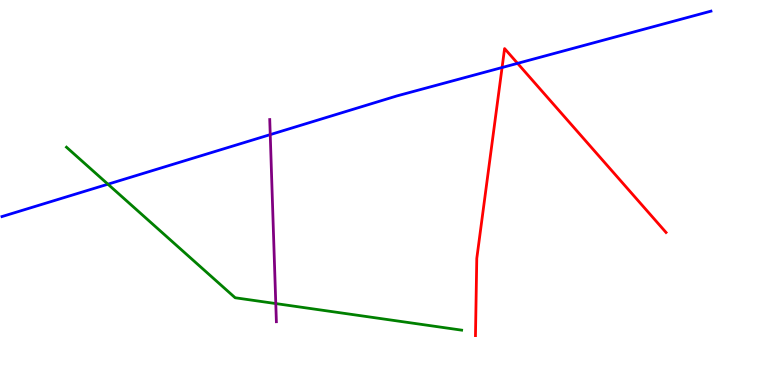[{'lines': ['blue', 'red'], 'intersections': [{'x': 6.48, 'y': 8.25}, {'x': 6.68, 'y': 8.35}]}, {'lines': ['green', 'red'], 'intersections': []}, {'lines': ['purple', 'red'], 'intersections': []}, {'lines': ['blue', 'green'], 'intersections': [{'x': 1.39, 'y': 5.22}]}, {'lines': ['blue', 'purple'], 'intersections': [{'x': 3.49, 'y': 6.5}]}, {'lines': ['green', 'purple'], 'intersections': [{'x': 3.56, 'y': 2.12}]}]